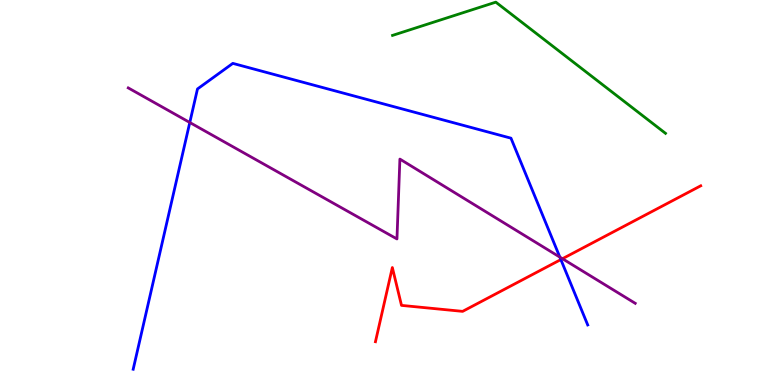[{'lines': ['blue', 'red'], 'intersections': [{'x': 7.24, 'y': 3.26}]}, {'lines': ['green', 'red'], 'intersections': []}, {'lines': ['purple', 'red'], 'intersections': [{'x': 7.26, 'y': 3.28}]}, {'lines': ['blue', 'green'], 'intersections': []}, {'lines': ['blue', 'purple'], 'intersections': [{'x': 2.45, 'y': 6.82}, {'x': 7.22, 'y': 3.32}]}, {'lines': ['green', 'purple'], 'intersections': []}]